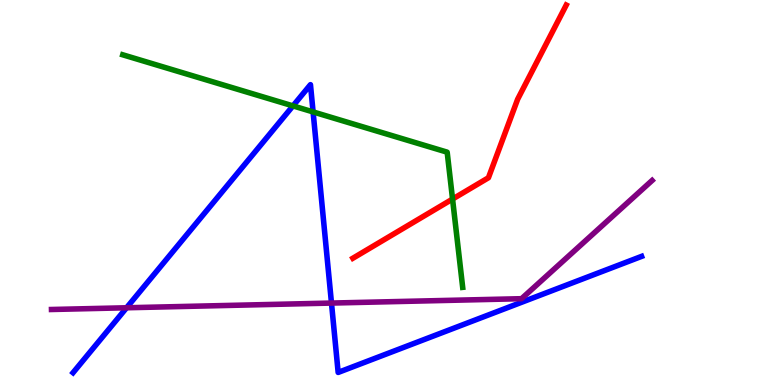[{'lines': ['blue', 'red'], 'intersections': []}, {'lines': ['green', 'red'], 'intersections': [{'x': 5.84, 'y': 4.83}]}, {'lines': ['purple', 'red'], 'intersections': []}, {'lines': ['blue', 'green'], 'intersections': [{'x': 3.78, 'y': 7.25}, {'x': 4.04, 'y': 7.09}]}, {'lines': ['blue', 'purple'], 'intersections': [{'x': 1.63, 'y': 2.01}, {'x': 4.28, 'y': 2.13}]}, {'lines': ['green', 'purple'], 'intersections': []}]